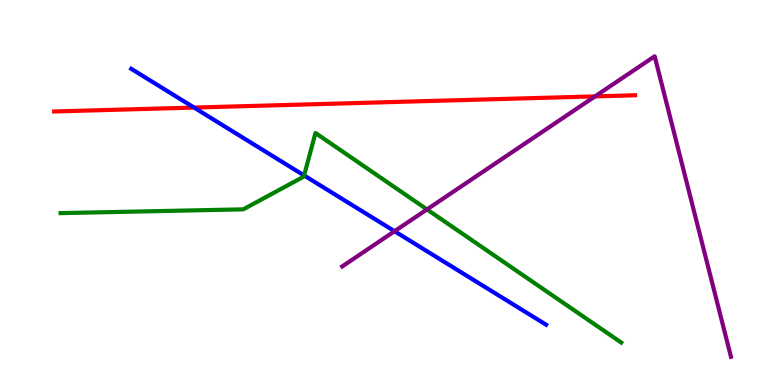[{'lines': ['blue', 'red'], 'intersections': [{'x': 2.5, 'y': 7.21}]}, {'lines': ['green', 'red'], 'intersections': []}, {'lines': ['purple', 'red'], 'intersections': [{'x': 7.68, 'y': 7.5}]}, {'lines': ['blue', 'green'], 'intersections': [{'x': 3.92, 'y': 5.44}]}, {'lines': ['blue', 'purple'], 'intersections': [{'x': 5.09, 'y': 3.99}]}, {'lines': ['green', 'purple'], 'intersections': [{'x': 5.51, 'y': 4.56}]}]